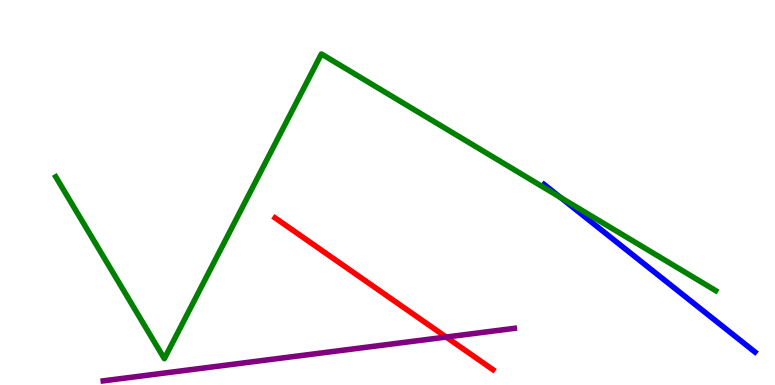[{'lines': ['blue', 'red'], 'intersections': []}, {'lines': ['green', 'red'], 'intersections': []}, {'lines': ['purple', 'red'], 'intersections': [{'x': 5.76, 'y': 1.25}]}, {'lines': ['blue', 'green'], 'intersections': [{'x': 7.23, 'y': 4.87}]}, {'lines': ['blue', 'purple'], 'intersections': []}, {'lines': ['green', 'purple'], 'intersections': []}]